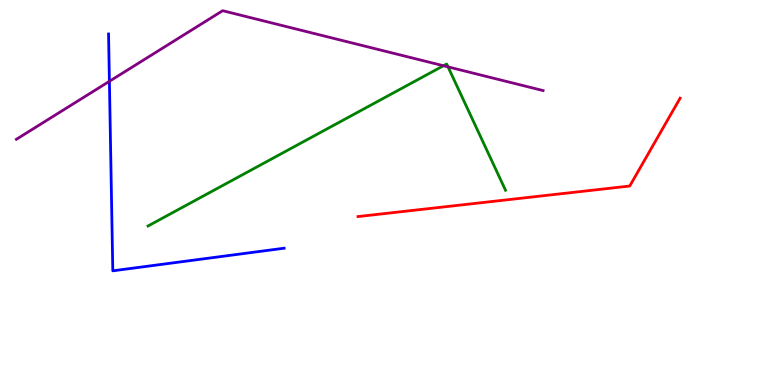[{'lines': ['blue', 'red'], 'intersections': []}, {'lines': ['green', 'red'], 'intersections': []}, {'lines': ['purple', 'red'], 'intersections': []}, {'lines': ['blue', 'green'], 'intersections': []}, {'lines': ['blue', 'purple'], 'intersections': [{'x': 1.41, 'y': 7.89}]}, {'lines': ['green', 'purple'], 'intersections': [{'x': 5.72, 'y': 8.29}, {'x': 5.78, 'y': 8.26}]}]